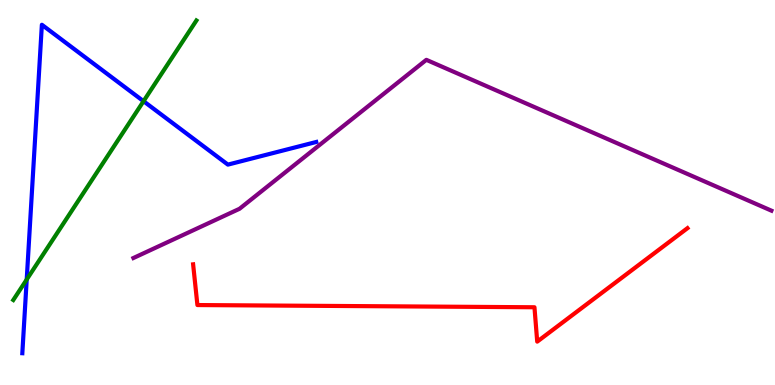[{'lines': ['blue', 'red'], 'intersections': []}, {'lines': ['green', 'red'], 'intersections': []}, {'lines': ['purple', 'red'], 'intersections': []}, {'lines': ['blue', 'green'], 'intersections': [{'x': 0.345, 'y': 2.74}, {'x': 1.85, 'y': 7.37}]}, {'lines': ['blue', 'purple'], 'intersections': []}, {'lines': ['green', 'purple'], 'intersections': []}]